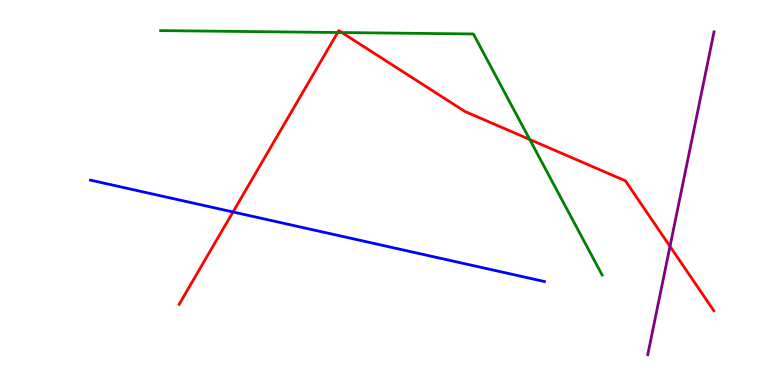[{'lines': ['blue', 'red'], 'intersections': [{'x': 3.01, 'y': 4.49}]}, {'lines': ['green', 'red'], 'intersections': [{'x': 4.36, 'y': 9.16}, {'x': 4.41, 'y': 9.15}, {'x': 6.84, 'y': 6.38}]}, {'lines': ['purple', 'red'], 'intersections': [{'x': 8.65, 'y': 3.6}]}, {'lines': ['blue', 'green'], 'intersections': []}, {'lines': ['blue', 'purple'], 'intersections': []}, {'lines': ['green', 'purple'], 'intersections': []}]